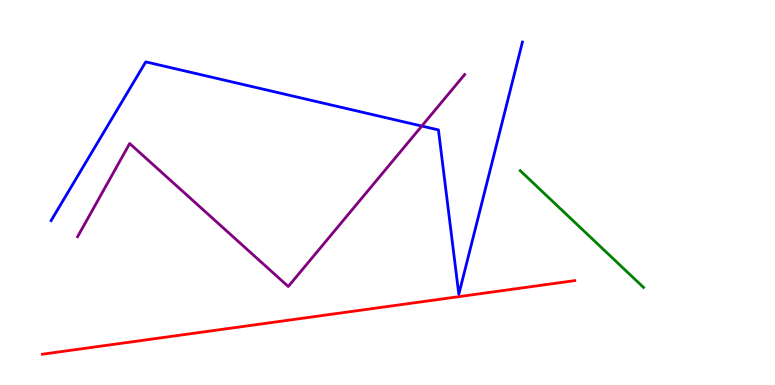[{'lines': ['blue', 'red'], 'intersections': []}, {'lines': ['green', 'red'], 'intersections': []}, {'lines': ['purple', 'red'], 'intersections': []}, {'lines': ['blue', 'green'], 'intersections': []}, {'lines': ['blue', 'purple'], 'intersections': [{'x': 5.44, 'y': 6.73}]}, {'lines': ['green', 'purple'], 'intersections': []}]